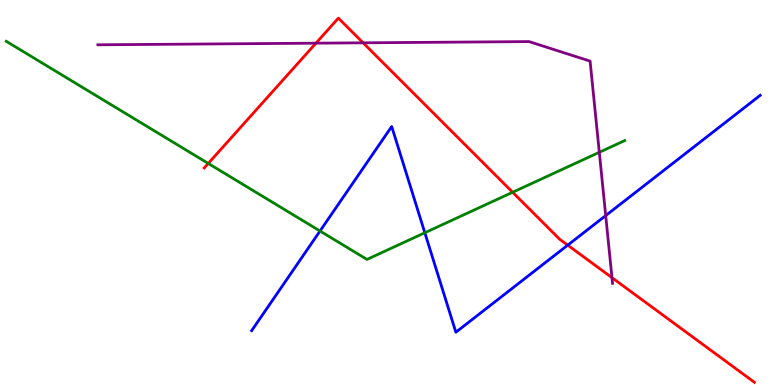[{'lines': ['blue', 'red'], 'intersections': [{'x': 7.33, 'y': 3.63}]}, {'lines': ['green', 'red'], 'intersections': [{'x': 2.69, 'y': 5.75}, {'x': 6.61, 'y': 5.01}]}, {'lines': ['purple', 'red'], 'intersections': [{'x': 4.08, 'y': 8.88}, {'x': 4.69, 'y': 8.89}, {'x': 7.9, 'y': 2.79}]}, {'lines': ['blue', 'green'], 'intersections': [{'x': 4.13, 'y': 4.0}, {'x': 5.48, 'y': 3.95}]}, {'lines': ['blue', 'purple'], 'intersections': [{'x': 7.82, 'y': 4.4}]}, {'lines': ['green', 'purple'], 'intersections': [{'x': 7.73, 'y': 6.04}]}]